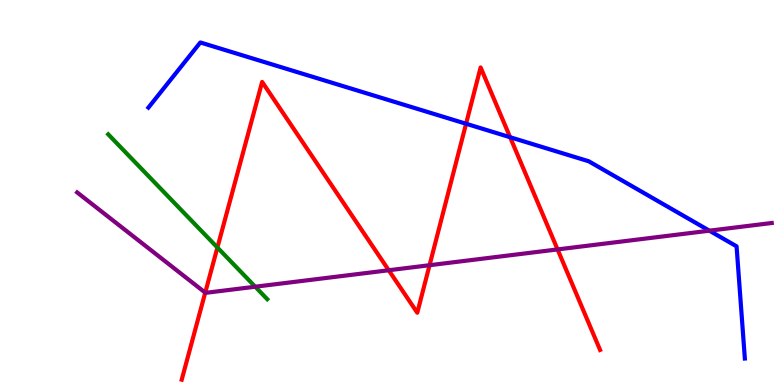[{'lines': ['blue', 'red'], 'intersections': [{'x': 6.01, 'y': 6.79}, {'x': 6.58, 'y': 6.44}]}, {'lines': ['green', 'red'], 'intersections': [{'x': 2.81, 'y': 3.57}]}, {'lines': ['purple', 'red'], 'intersections': [{'x': 2.65, 'y': 2.4}, {'x': 5.02, 'y': 2.98}, {'x': 5.54, 'y': 3.11}, {'x': 7.19, 'y': 3.52}]}, {'lines': ['blue', 'green'], 'intersections': []}, {'lines': ['blue', 'purple'], 'intersections': [{'x': 9.15, 'y': 4.01}]}, {'lines': ['green', 'purple'], 'intersections': [{'x': 3.29, 'y': 2.55}]}]